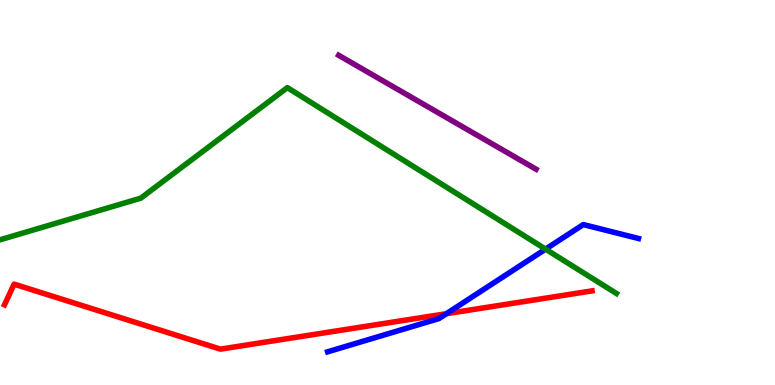[{'lines': ['blue', 'red'], 'intersections': [{'x': 5.76, 'y': 1.85}]}, {'lines': ['green', 'red'], 'intersections': []}, {'lines': ['purple', 'red'], 'intersections': []}, {'lines': ['blue', 'green'], 'intersections': [{'x': 7.04, 'y': 3.53}]}, {'lines': ['blue', 'purple'], 'intersections': []}, {'lines': ['green', 'purple'], 'intersections': []}]